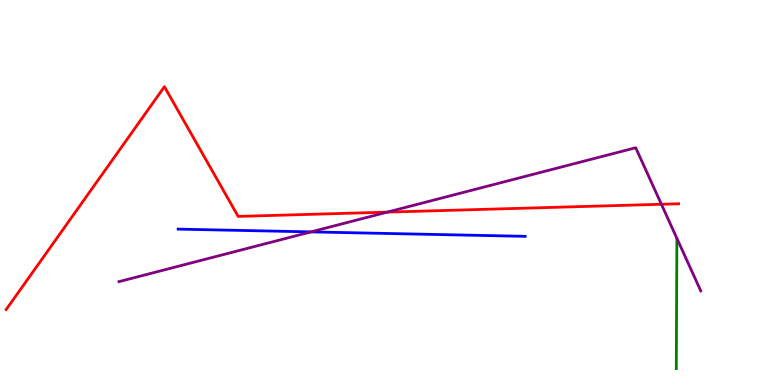[{'lines': ['blue', 'red'], 'intersections': []}, {'lines': ['green', 'red'], 'intersections': []}, {'lines': ['purple', 'red'], 'intersections': [{'x': 5.0, 'y': 4.49}, {'x': 8.53, 'y': 4.69}]}, {'lines': ['blue', 'green'], 'intersections': []}, {'lines': ['blue', 'purple'], 'intersections': [{'x': 4.01, 'y': 3.98}]}, {'lines': ['green', 'purple'], 'intersections': []}]